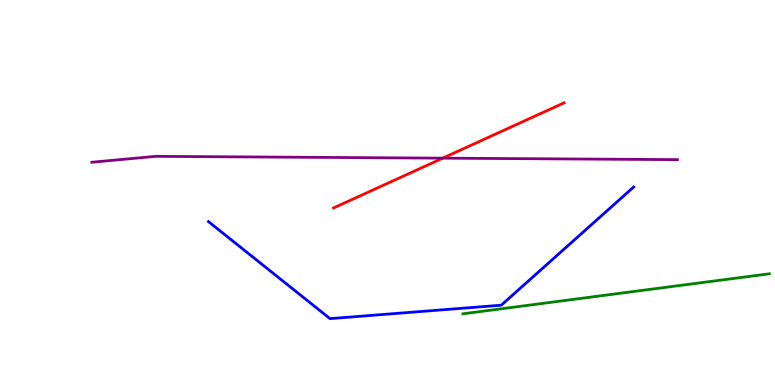[{'lines': ['blue', 'red'], 'intersections': []}, {'lines': ['green', 'red'], 'intersections': []}, {'lines': ['purple', 'red'], 'intersections': [{'x': 5.71, 'y': 5.89}]}, {'lines': ['blue', 'green'], 'intersections': []}, {'lines': ['blue', 'purple'], 'intersections': []}, {'lines': ['green', 'purple'], 'intersections': []}]